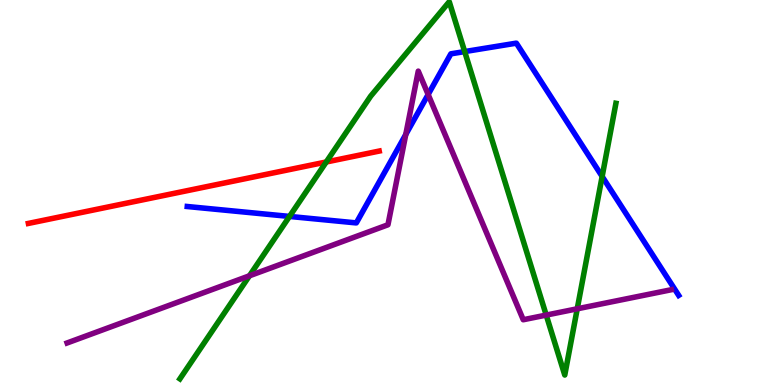[{'lines': ['blue', 'red'], 'intersections': []}, {'lines': ['green', 'red'], 'intersections': [{'x': 4.21, 'y': 5.79}]}, {'lines': ['purple', 'red'], 'intersections': []}, {'lines': ['blue', 'green'], 'intersections': [{'x': 3.74, 'y': 4.38}, {'x': 6.0, 'y': 8.66}, {'x': 7.77, 'y': 5.42}]}, {'lines': ['blue', 'purple'], 'intersections': [{'x': 5.24, 'y': 6.51}, {'x': 5.52, 'y': 7.55}]}, {'lines': ['green', 'purple'], 'intersections': [{'x': 3.22, 'y': 2.84}, {'x': 7.05, 'y': 1.82}, {'x': 7.45, 'y': 1.98}]}]